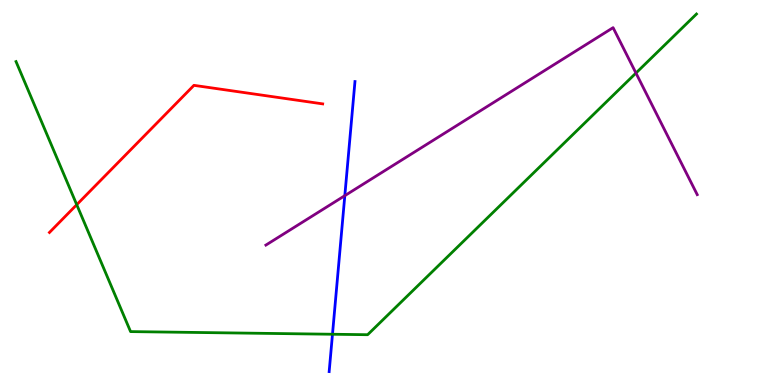[{'lines': ['blue', 'red'], 'intersections': []}, {'lines': ['green', 'red'], 'intersections': [{'x': 0.99, 'y': 4.68}]}, {'lines': ['purple', 'red'], 'intersections': []}, {'lines': ['blue', 'green'], 'intersections': [{'x': 4.29, 'y': 1.32}]}, {'lines': ['blue', 'purple'], 'intersections': [{'x': 4.45, 'y': 4.92}]}, {'lines': ['green', 'purple'], 'intersections': [{'x': 8.21, 'y': 8.1}]}]